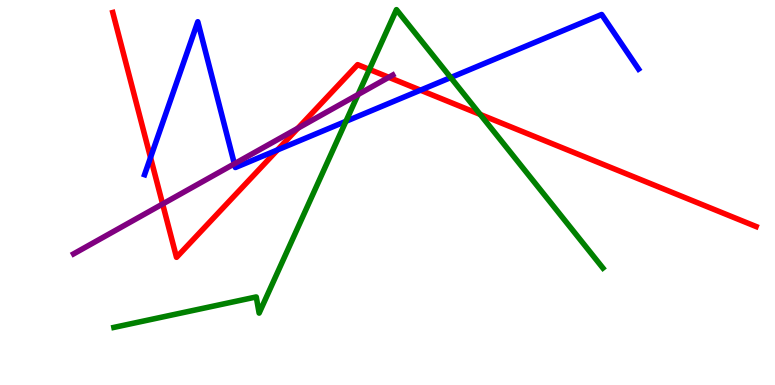[{'lines': ['blue', 'red'], 'intersections': [{'x': 1.94, 'y': 5.91}, {'x': 3.58, 'y': 6.11}, {'x': 5.43, 'y': 7.66}]}, {'lines': ['green', 'red'], 'intersections': [{'x': 4.77, 'y': 8.2}, {'x': 6.2, 'y': 7.03}]}, {'lines': ['purple', 'red'], 'intersections': [{'x': 2.1, 'y': 4.7}, {'x': 3.84, 'y': 6.67}, {'x': 5.02, 'y': 7.99}]}, {'lines': ['blue', 'green'], 'intersections': [{'x': 4.46, 'y': 6.85}, {'x': 5.82, 'y': 7.99}]}, {'lines': ['blue', 'purple'], 'intersections': [{'x': 3.02, 'y': 5.75}]}, {'lines': ['green', 'purple'], 'intersections': [{'x': 4.62, 'y': 7.54}]}]